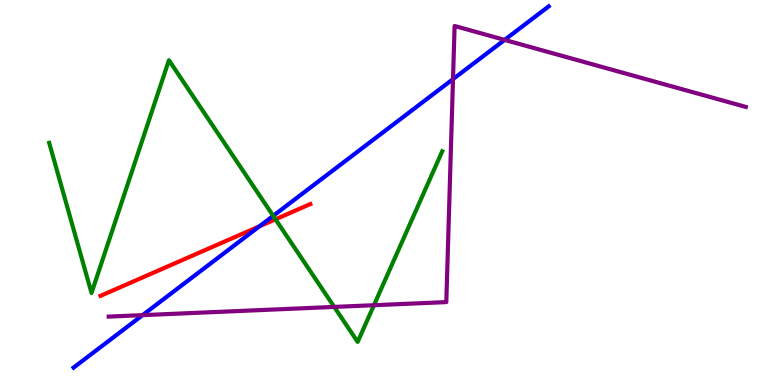[{'lines': ['blue', 'red'], 'intersections': [{'x': 3.35, 'y': 4.12}]}, {'lines': ['green', 'red'], 'intersections': [{'x': 3.55, 'y': 4.3}]}, {'lines': ['purple', 'red'], 'intersections': []}, {'lines': ['blue', 'green'], 'intersections': [{'x': 3.53, 'y': 4.39}]}, {'lines': ['blue', 'purple'], 'intersections': [{'x': 1.84, 'y': 1.81}, {'x': 5.85, 'y': 7.94}, {'x': 6.51, 'y': 8.96}]}, {'lines': ['green', 'purple'], 'intersections': [{'x': 4.31, 'y': 2.03}, {'x': 4.83, 'y': 2.07}]}]